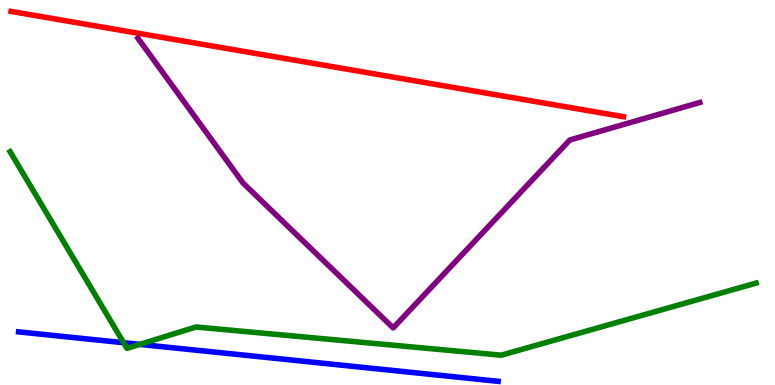[{'lines': ['blue', 'red'], 'intersections': []}, {'lines': ['green', 'red'], 'intersections': []}, {'lines': ['purple', 'red'], 'intersections': []}, {'lines': ['blue', 'green'], 'intersections': [{'x': 1.6, 'y': 1.1}, {'x': 1.8, 'y': 1.06}]}, {'lines': ['blue', 'purple'], 'intersections': []}, {'lines': ['green', 'purple'], 'intersections': []}]